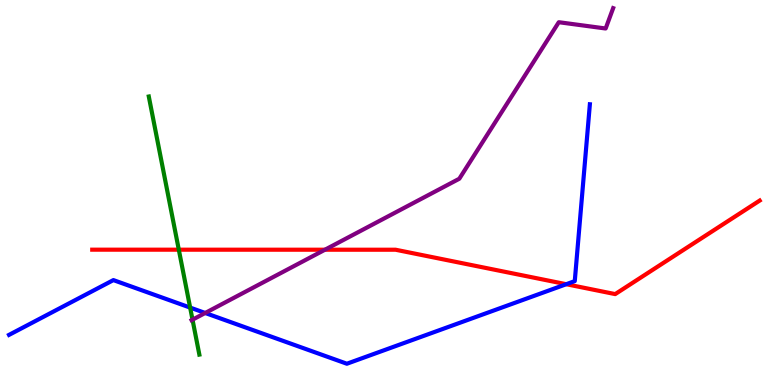[{'lines': ['blue', 'red'], 'intersections': [{'x': 7.31, 'y': 2.62}]}, {'lines': ['green', 'red'], 'intersections': [{'x': 2.31, 'y': 3.51}]}, {'lines': ['purple', 'red'], 'intersections': [{'x': 4.19, 'y': 3.51}]}, {'lines': ['blue', 'green'], 'intersections': [{'x': 2.45, 'y': 2.01}]}, {'lines': ['blue', 'purple'], 'intersections': [{'x': 2.65, 'y': 1.87}]}, {'lines': ['green', 'purple'], 'intersections': [{'x': 2.48, 'y': 1.7}]}]